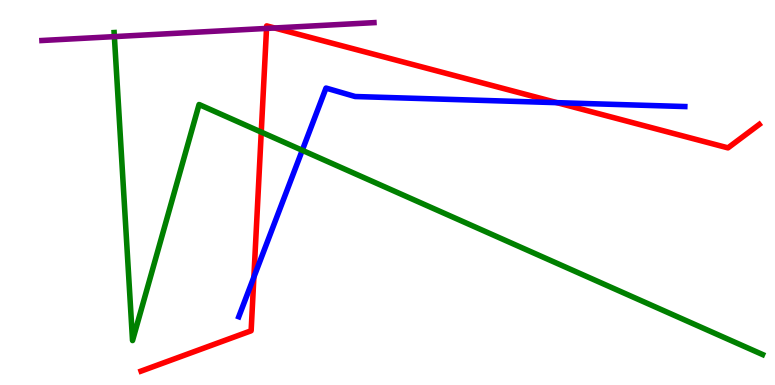[{'lines': ['blue', 'red'], 'intersections': [{'x': 3.28, 'y': 2.8}, {'x': 7.19, 'y': 7.33}]}, {'lines': ['green', 'red'], 'intersections': [{'x': 3.37, 'y': 6.57}]}, {'lines': ['purple', 'red'], 'intersections': [{'x': 3.44, 'y': 9.26}, {'x': 3.54, 'y': 9.27}]}, {'lines': ['blue', 'green'], 'intersections': [{'x': 3.9, 'y': 6.1}]}, {'lines': ['blue', 'purple'], 'intersections': []}, {'lines': ['green', 'purple'], 'intersections': [{'x': 1.48, 'y': 9.05}]}]